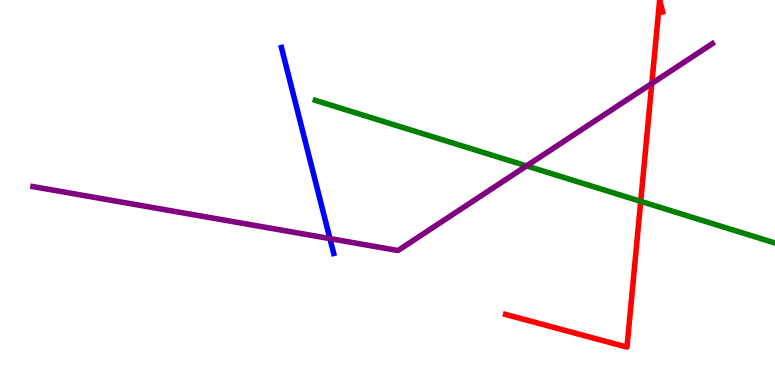[{'lines': ['blue', 'red'], 'intersections': []}, {'lines': ['green', 'red'], 'intersections': [{'x': 8.27, 'y': 4.77}]}, {'lines': ['purple', 'red'], 'intersections': [{'x': 8.41, 'y': 7.83}]}, {'lines': ['blue', 'green'], 'intersections': []}, {'lines': ['blue', 'purple'], 'intersections': [{'x': 4.26, 'y': 3.8}]}, {'lines': ['green', 'purple'], 'intersections': [{'x': 6.79, 'y': 5.69}]}]